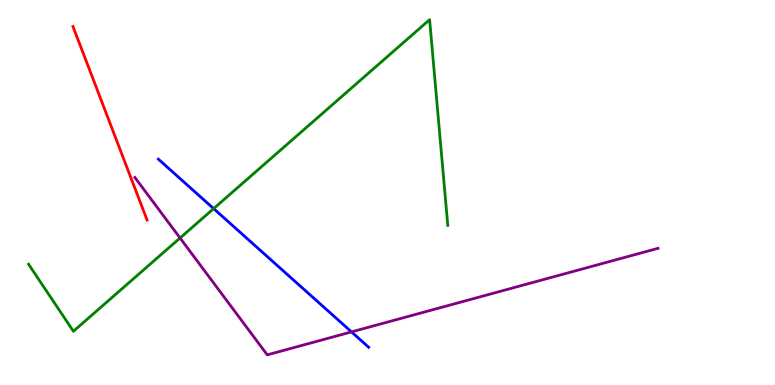[{'lines': ['blue', 'red'], 'intersections': []}, {'lines': ['green', 'red'], 'intersections': []}, {'lines': ['purple', 'red'], 'intersections': []}, {'lines': ['blue', 'green'], 'intersections': [{'x': 2.76, 'y': 4.58}]}, {'lines': ['blue', 'purple'], 'intersections': [{'x': 4.54, 'y': 1.38}]}, {'lines': ['green', 'purple'], 'intersections': [{'x': 2.32, 'y': 3.82}]}]